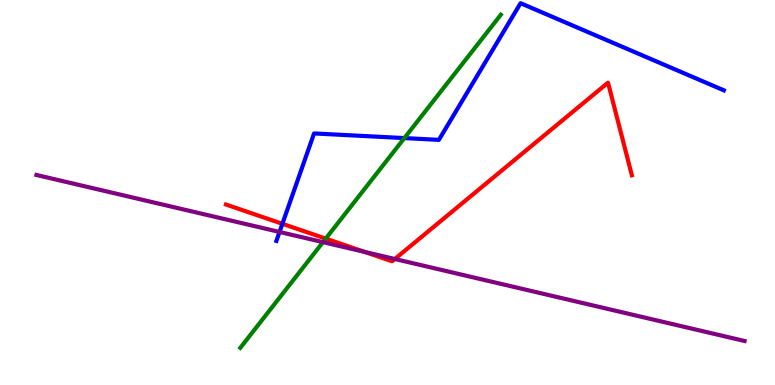[{'lines': ['blue', 'red'], 'intersections': [{'x': 3.64, 'y': 4.19}]}, {'lines': ['green', 'red'], 'intersections': [{'x': 4.2, 'y': 3.8}]}, {'lines': ['purple', 'red'], 'intersections': [{'x': 4.71, 'y': 3.46}, {'x': 5.09, 'y': 3.27}]}, {'lines': ['blue', 'green'], 'intersections': [{'x': 5.22, 'y': 6.41}]}, {'lines': ['blue', 'purple'], 'intersections': [{'x': 3.61, 'y': 3.98}]}, {'lines': ['green', 'purple'], 'intersections': [{'x': 4.17, 'y': 3.71}]}]